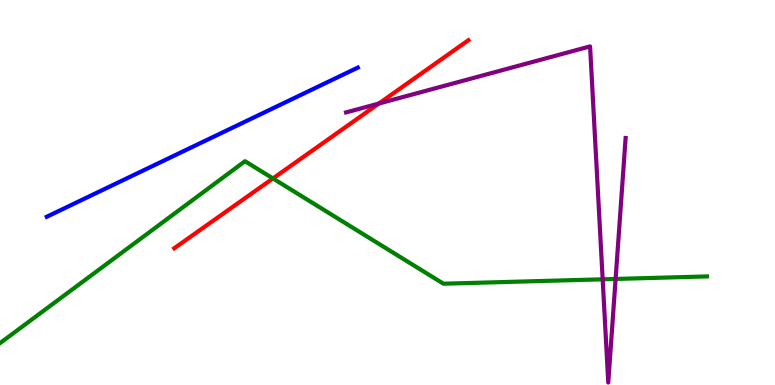[{'lines': ['blue', 'red'], 'intersections': []}, {'lines': ['green', 'red'], 'intersections': [{'x': 3.52, 'y': 5.37}]}, {'lines': ['purple', 'red'], 'intersections': [{'x': 4.89, 'y': 7.31}]}, {'lines': ['blue', 'green'], 'intersections': []}, {'lines': ['blue', 'purple'], 'intersections': []}, {'lines': ['green', 'purple'], 'intersections': [{'x': 7.78, 'y': 2.75}, {'x': 7.94, 'y': 2.75}]}]